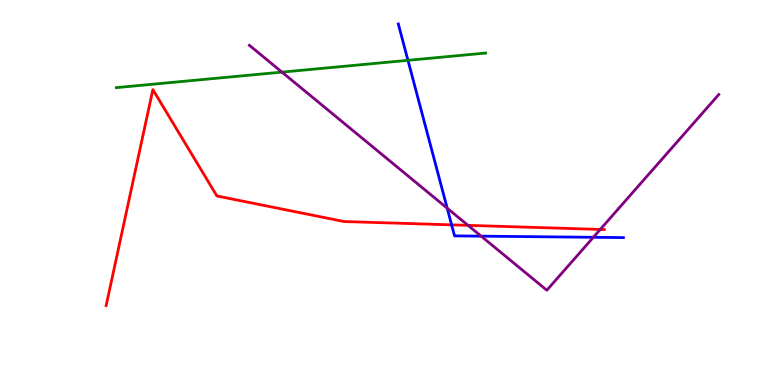[{'lines': ['blue', 'red'], 'intersections': [{'x': 5.83, 'y': 4.16}]}, {'lines': ['green', 'red'], 'intersections': []}, {'lines': ['purple', 'red'], 'intersections': [{'x': 6.04, 'y': 4.15}, {'x': 7.75, 'y': 4.04}]}, {'lines': ['blue', 'green'], 'intersections': [{'x': 5.26, 'y': 8.43}]}, {'lines': ['blue', 'purple'], 'intersections': [{'x': 5.77, 'y': 4.59}, {'x': 6.21, 'y': 3.87}, {'x': 7.66, 'y': 3.84}]}, {'lines': ['green', 'purple'], 'intersections': [{'x': 3.64, 'y': 8.13}]}]